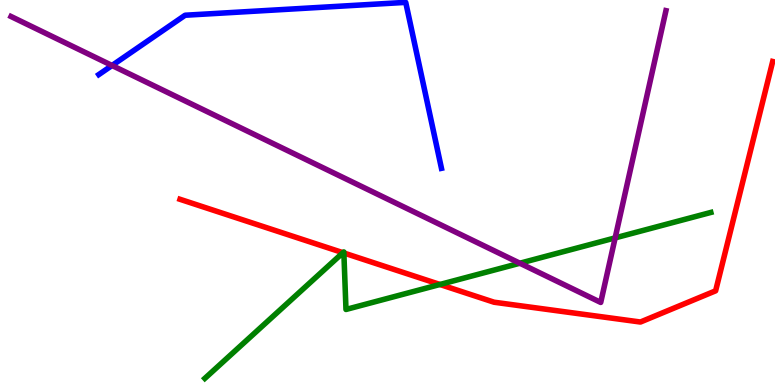[{'lines': ['blue', 'red'], 'intersections': []}, {'lines': ['green', 'red'], 'intersections': [{'x': 4.43, 'y': 3.44}, {'x': 4.44, 'y': 3.43}, {'x': 5.68, 'y': 2.61}]}, {'lines': ['purple', 'red'], 'intersections': []}, {'lines': ['blue', 'green'], 'intersections': []}, {'lines': ['blue', 'purple'], 'intersections': [{'x': 1.45, 'y': 8.3}]}, {'lines': ['green', 'purple'], 'intersections': [{'x': 6.71, 'y': 3.16}, {'x': 7.94, 'y': 3.82}]}]